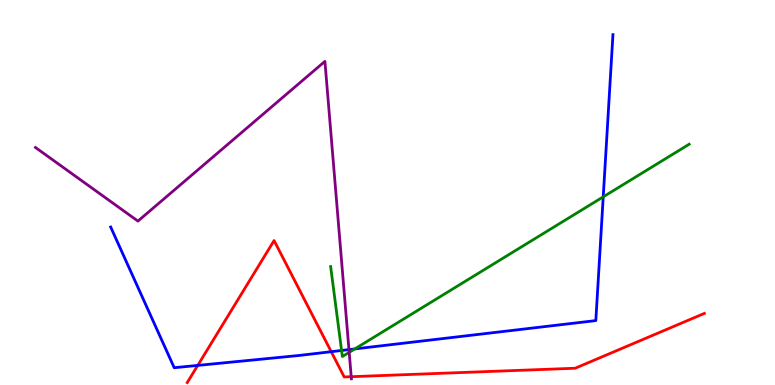[{'lines': ['blue', 'red'], 'intersections': [{'x': 2.55, 'y': 0.509}, {'x': 4.27, 'y': 0.865}]}, {'lines': ['green', 'red'], 'intersections': []}, {'lines': ['purple', 'red'], 'intersections': [{'x': 4.53, 'y': 0.216}]}, {'lines': ['blue', 'green'], 'intersections': [{'x': 4.41, 'y': 0.897}, {'x': 4.58, 'y': 0.937}, {'x': 7.78, 'y': 4.89}]}, {'lines': ['blue', 'purple'], 'intersections': [{'x': 4.5, 'y': 0.919}]}, {'lines': ['green', 'purple'], 'intersections': [{'x': 4.51, 'y': 0.848}]}]